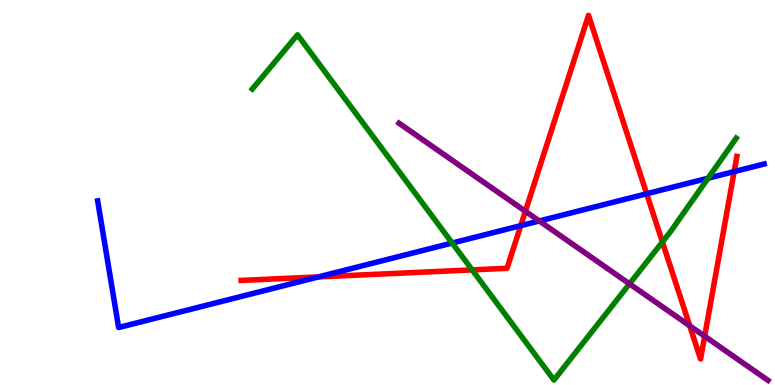[{'lines': ['blue', 'red'], 'intersections': [{'x': 4.11, 'y': 2.81}, {'x': 6.72, 'y': 4.14}, {'x': 8.34, 'y': 4.97}, {'x': 9.47, 'y': 5.54}]}, {'lines': ['green', 'red'], 'intersections': [{'x': 6.09, 'y': 2.99}, {'x': 8.55, 'y': 3.71}]}, {'lines': ['purple', 'red'], 'intersections': [{'x': 6.78, 'y': 4.51}, {'x': 8.9, 'y': 1.54}, {'x': 9.09, 'y': 1.27}]}, {'lines': ['blue', 'green'], 'intersections': [{'x': 5.83, 'y': 3.69}, {'x': 9.14, 'y': 5.37}]}, {'lines': ['blue', 'purple'], 'intersections': [{'x': 6.96, 'y': 4.26}]}, {'lines': ['green', 'purple'], 'intersections': [{'x': 8.12, 'y': 2.63}]}]